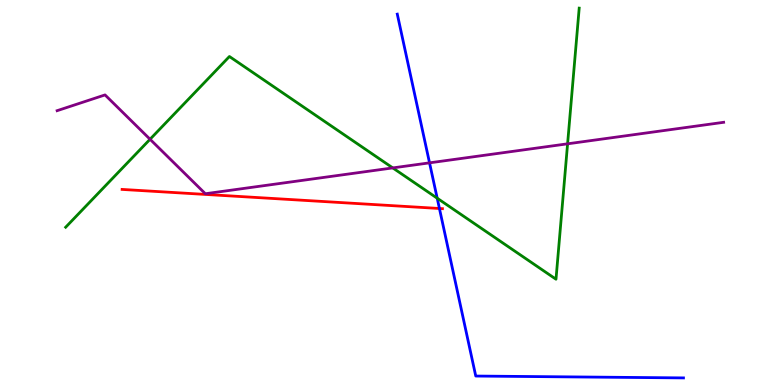[{'lines': ['blue', 'red'], 'intersections': [{'x': 5.67, 'y': 4.58}]}, {'lines': ['green', 'red'], 'intersections': []}, {'lines': ['purple', 'red'], 'intersections': []}, {'lines': ['blue', 'green'], 'intersections': [{'x': 5.64, 'y': 4.85}]}, {'lines': ['blue', 'purple'], 'intersections': [{'x': 5.54, 'y': 5.77}]}, {'lines': ['green', 'purple'], 'intersections': [{'x': 1.94, 'y': 6.38}, {'x': 5.07, 'y': 5.64}, {'x': 7.32, 'y': 6.26}]}]